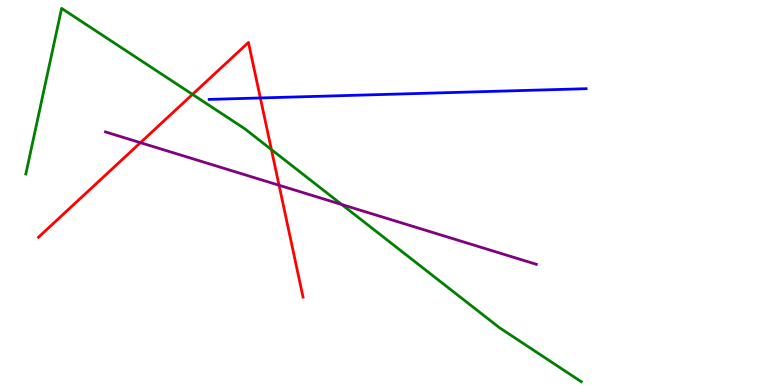[{'lines': ['blue', 'red'], 'intersections': [{'x': 3.36, 'y': 7.46}]}, {'lines': ['green', 'red'], 'intersections': [{'x': 2.48, 'y': 7.55}, {'x': 3.5, 'y': 6.11}]}, {'lines': ['purple', 'red'], 'intersections': [{'x': 1.81, 'y': 6.29}, {'x': 3.6, 'y': 5.19}]}, {'lines': ['blue', 'green'], 'intersections': []}, {'lines': ['blue', 'purple'], 'intersections': []}, {'lines': ['green', 'purple'], 'intersections': [{'x': 4.41, 'y': 4.69}]}]